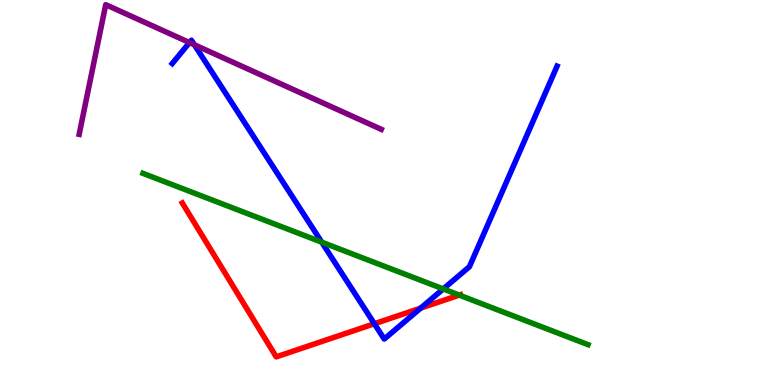[{'lines': ['blue', 'red'], 'intersections': [{'x': 4.83, 'y': 1.59}, {'x': 5.43, 'y': 2.0}]}, {'lines': ['green', 'red'], 'intersections': [{'x': 5.93, 'y': 2.33}]}, {'lines': ['purple', 'red'], 'intersections': []}, {'lines': ['blue', 'green'], 'intersections': [{'x': 4.15, 'y': 3.71}, {'x': 5.72, 'y': 2.5}]}, {'lines': ['blue', 'purple'], 'intersections': [{'x': 2.45, 'y': 8.89}, {'x': 2.51, 'y': 8.84}]}, {'lines': ['green', 'purple'], 'intersections': []}]